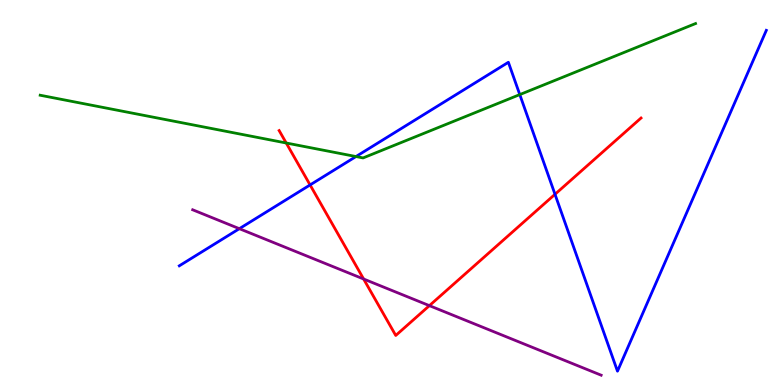[{'lines': ['blue', 'red'], 'intersections': [{'x': 4.0, 'y': 5.2}, {'x': 7.16, 'y': 4.95}]}, {'lines': ['green', 'red'], 'intersections': [{'x': 3.69, 'y': 6.29}]}, {'lines': ['purple', 'red'], 'intersections': [{'x': 4.69, 'y': 2.75}, {'x': 5.54, 'y': 2.06}]}, {'lines': ['blue', 'green'], 'intersections': [{'x': 4.59, 'y': 5.93}, {'x': 6.71, 'y': 7.54}]}, {'lines': ['blue', 'purple'], 'intersections': [{'x': 3.09, 'y': 4.06}]}, {'lines': ['green', 'purple'], 'intersections': []}]